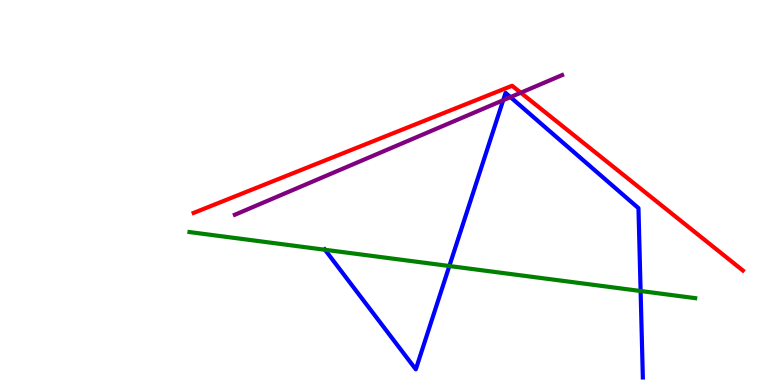[{'lines': ['blue', 'red'], 'intersections': []}, {'lines': ['green', 'red'], 'intersections': []}, {'lines': ['purple', 'red'], 'intersections': [{'x': 6.72, 'y': 7.59}]}, {'lines': ['blue', 'green'], 'intersections': [{'x': 4.19, 'y': 3.51}, {'x': 5.8, 'y': 3.09}, {'x': 8.27, 'y': 2.44}]}, {'lines': ['blue', 'purple'], 'intersections': [{'x': 6.49, 'y': 7.4}, {'x': 6.59, 'y': 7.48}]}, {'lines': ['green', 'purple'], 'intersections': []}]